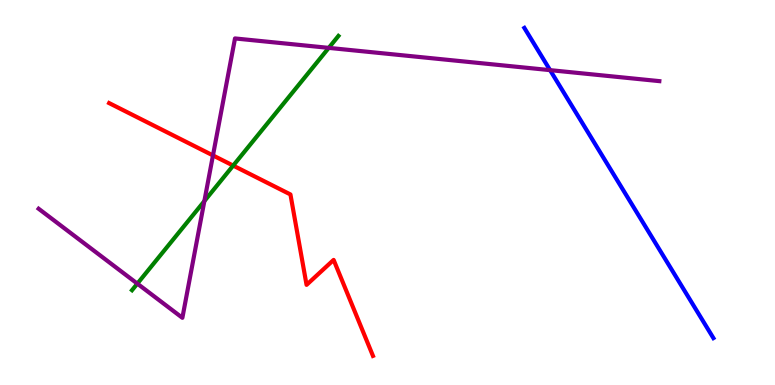[{'lines': ['blue', 'red'], 'intersections': []}, {'lines': ['green', 'red'], 'intersections': [{'x': 3.01, 'y': 5.7}]}, {'lines': ['purple', 'red'], 'intersections': [{'x': 2.75, 'y': 5.96}]}, {'lines': ['blue', 'green'], 'intersections': []}, {'lines': ['blue', 'purple'], 'intersections': [{'x': 7.1, 'y': 8.18}]}, {'lines': ['green', 'purple'], 'intersections': [{'x': 1.77, 'y': 2.63}, {'x': 2.64, 'y': 4.78}, {'x': 4.24, 'y': 8.76}]}]